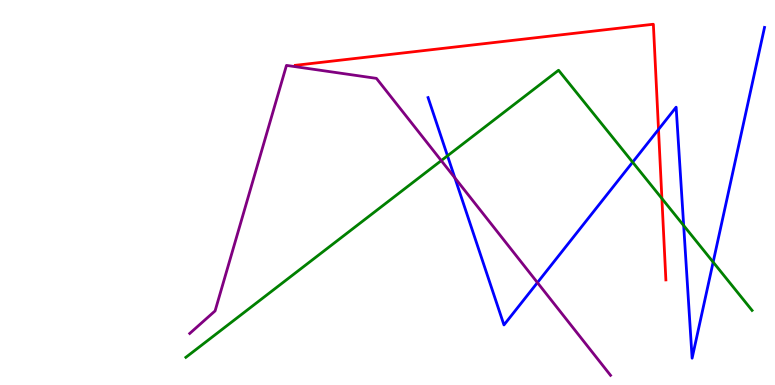[{'lines': ['blue', 'red'], 'intersections': [{'x': 8.5, 'y': 6.64}]}, {'lines': ['green', 'red'], 'intersections': [{'x': 8.54, 'y': 4.84}]}, {'lines': ['purple', 'red'], 'intersections': []}, {'lines': ['blue', 'green'], 'intersections': [{'x': 5.77, 'y': 5.95}, {'x': 8.16, 'y': 5.79}, {'x': 8.82, 'y': 4.14}, {'x': 9.2, 'y': 3.19}]}, {'lines': ['blue', 'purple'], 'intersections': [{'x': 5.87, 'y': 5.38}, {'x': 6.93, 'y': 2.66}]}, {'lines': ['green', 'purple'], 'intersections': [{'x': 5.69, 'y': 5.83}]}]